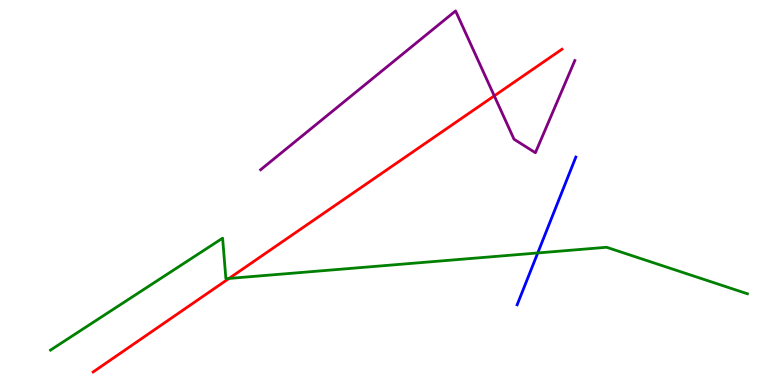[{'lines': ['blue', 'red'], 'intersections': []}, {'lines': ['green', 'red'], 'intersections': [{'x': 2.96, 'y': 2.77}]}, {'lines': ['purple', 'red'], 'intersections': [{'x': 6.38, 'y': 7.51}]}, {'lines': ['blue', 'green'], 'intersections': [{'x': 6.94, 'y': 3.43}]}, {'lines': ['blue', 'purple'], 'intersections': []}, {'lines': ['green', 'purple'], 'intersections': []}]